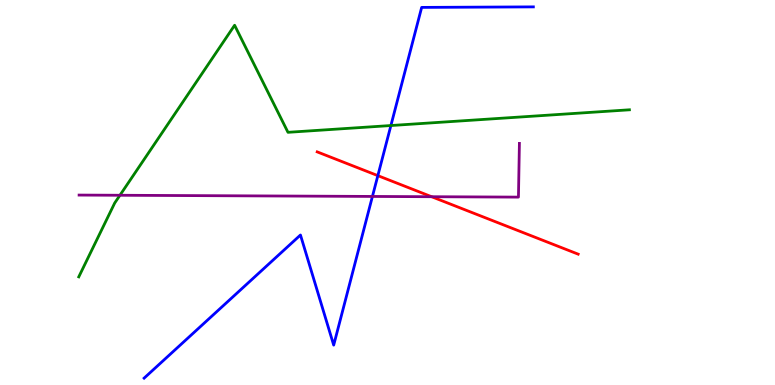[{'lines': ['blue', 'red'], 'intersections': [{'x': 4.88, 'y': 5.44}]}, {'lines': ['green', 'red'], 'intersections': []}, {'lines': ['purple', 'red'], 'intersections': [{'x': 5.57, 'y': 4.89}]}, {'lines': ['blue', 'green'], 'intersections': [{'x': 5.04, 'y': 6.74}]}, {'lines': ['blue', 'purple'], 'intersections': [{'x': 4.81, 'y': 4.9}]}, {'lines': ['green', 'purple'], 'intersections': [{'x': 1.55, 'y': 4.93}]}]